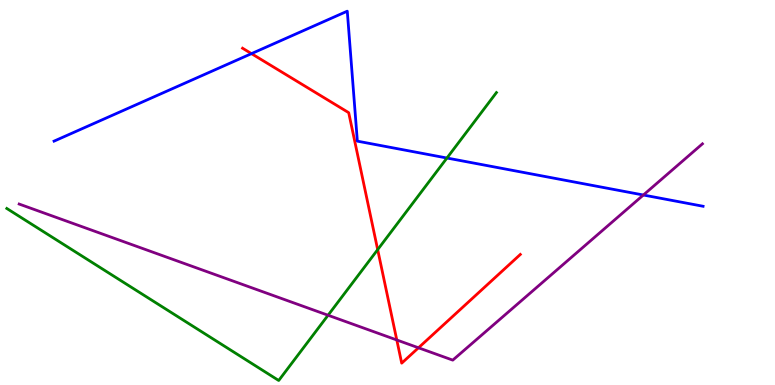[{'lines': ['blue', 'red'], 'intersections': [{'x': 3.24, 'y': 8.61}]}, {'lines': ['green', 'red'], 'intersections': [{'x': 4.87, 'y': 3.52}]}, {'lines': ['purple', 'red'], 'intersections': [{'x': 5.12, 'y': 1.17}, {'x': 5.4, 'y': 0.967}]}, {'lines': ['blue', 'green'], 'intersections': [{'x': 5.77, 'y': 5.9}]}, {'lines': ['blue', 'purple'], 'intersections': [{'x': 8.3, 'y': 4.93}]}, {'lines': ['green', 'purple'], 'intersections': [{'x': 4.23, 'y': 1.81}]}]